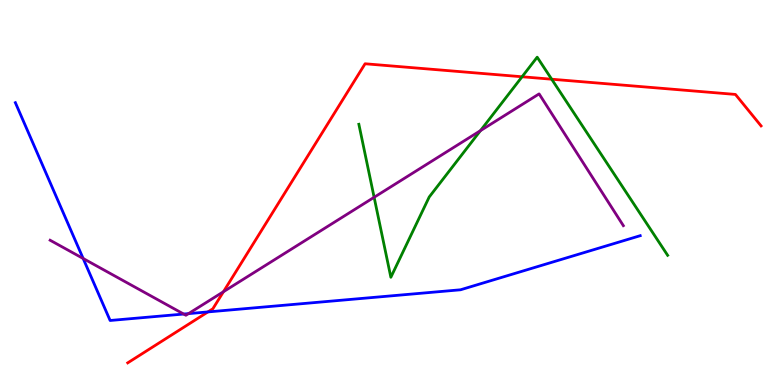[{'lines': ['blue', 'red'], 'intersections': [{'x': 2.68, 'y': 1.9}]}, {'lines': ['green', 'red'], 'intersections': [{'x': 6.74, 'y': 8.01}, {'x': 7.12, 'y': 7.94}]}, {'lines': ['purple', 'red'], 'intersections': [{'x': 2.88, 'y': 2.42}]}, {'lines': ['blue', 'green'], 'intersections': []}, {'lines': ['blue', 'purple'], 'intersections': [{'x': 1.07, 'y': 3.29}, {'x': 2.37, 'y': 1.84}, {'x': 2.43, 'y': 1.85}]}, {'lines': ['green', 'purple'], 'intersections': [{'x': 4.83, 'y': 4.88}, {'x': 6.2, 'y': 6.61}]}]